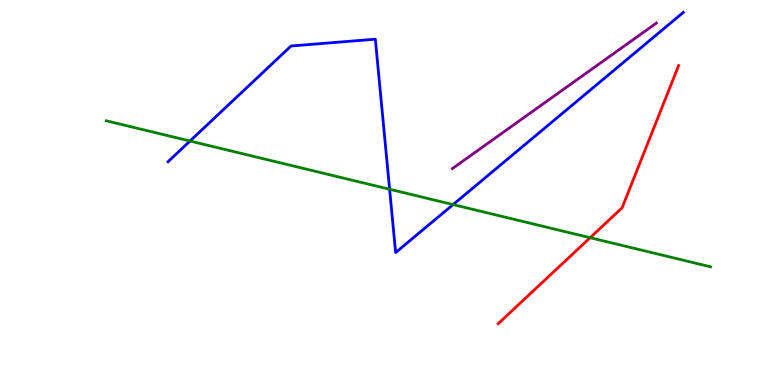[{'lines': ['blue', 'red'], 'intersections': []}, {'lines': ['green', 'red'], 'intersections': [{'x': 7.61, 'y': 3.83}]}, {'lines': ['purple', 'red'], 'intersections': []}, {'lines': ['blue', 'green'], 'intersections': [{'x': 2.45, 'y': 6.34}, {'x': 5.03, 'y': 5.08}, {'x': 5.85, 'y': 4.69}]}, {'lines': ['blue', 'purple'], 'intersections': []}, {'lines': ['green', 'purple'], 'intersections': []}]